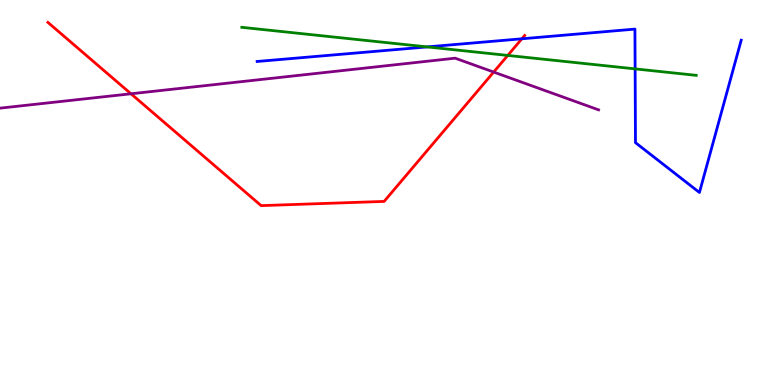[{'lines': ['blue', 'red'], 'intersections': [{'x': 6.73, 'y': 8.99}]}, {'lines': ['green', 'red'], 'intersections': [{'x': 6.55, 'y': 8.56}]}, {'lines': ['purple', 'red'], 'intersections': [{'x': 1.69, 'y': 7.56}, {'x': 6.37, 'y': 8.13}]}, {'lines': ['blue', 'green'], 'intersections': [{'x': 5.51, 'y': 8.78}, {'x': 8.2, 'y': 8.21}]}, {'lines': ['blue', 'purple'], 'intersections': []}, {'lines': ['green', 'purple'], 'intersections': []}]